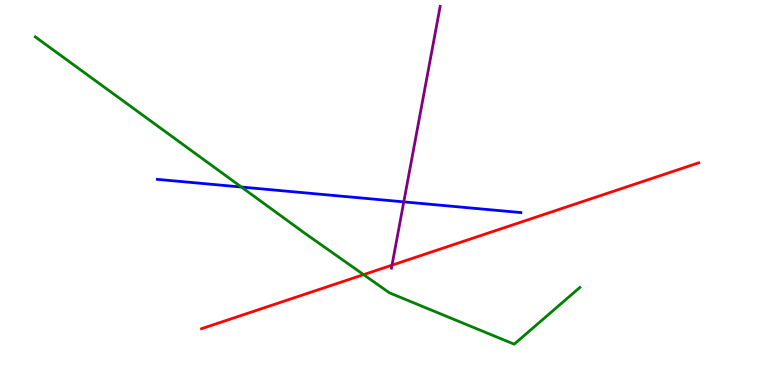[{'lines': ['blue', 'red'], 'intersections': []}, {'lines': ['green', 'red'], 'intersections': [{'x': 4.69, 'y': 2.87}]}, {'lines': ['purple', 'red'], 'intersections': [{'x': 5.06, 'y': 3.11}]}, {'lines': ['blue', 'green'], 'intersections': [{'x': 3.11, 'y': 5.14}]}, {'lines': ['blue', 'purple'], 'intersections': [{'x': 5.21, 'y': 4.76}]}, {'lines': ['green', 'purple'], 'intersections': []}]